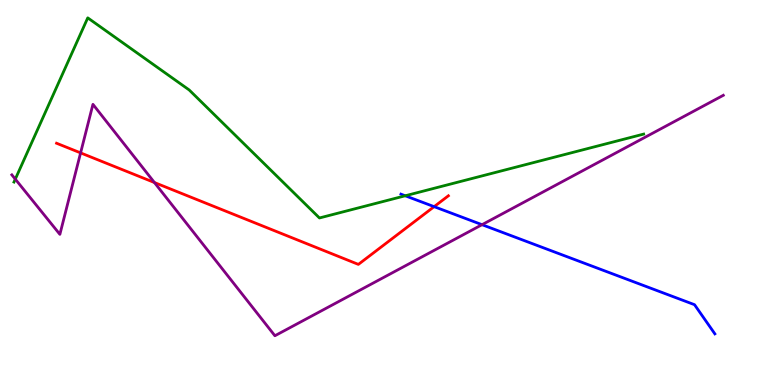[{'lines': ['blue', 'red'], 'intersections': [{'x': 5.6, 'y': 4.63}]}, {'lines': ['green', 'red'], 'intersections': []}, {'lines': ['purple', 'red'], 'intersections': [{'x': 1.04, 'y': 6.03}, {'x': 1.99, 'y': 5.26}]}, {'lines': ['blue', 'green'], 'intersections': [{'x': 5.23, 'y': 4.91}]}, {'lines': ['blue', 'purple'], 'intersections': [{'x': 6.22, 'y': 4.16}]}, {'lines': ['green', 'purple'], 'intersections': [{'x': 0.197, 'y': 5.35}]}]